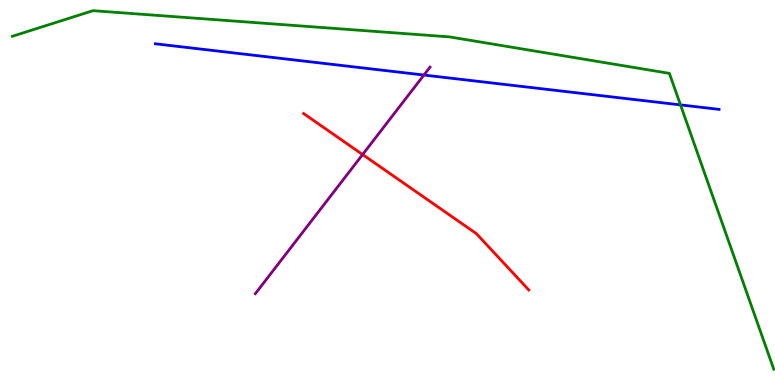[{'lines': ['blue', 'red'], 'intersections': []}, {'lines': ['green', 'red'], 'intersections': []}, {'lines': ['purple', 'red'], 'intersections': [{'x': 4.68, 'y': 5.99}]}, {'lines': ['blue', 'green'], 'intersections': [{'x': 8.78, 'y': 7.28}]}, {'lines': ['blue', 'purple'], 'intersections': [{'x': 5.47, 'y': 8.05}]}, {'lines': ['green', 'purple'], 'intersections': []}]